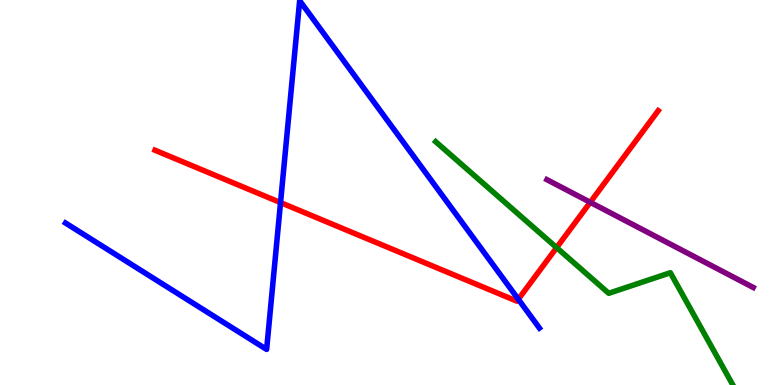[{'lines': ['blue', 'red'], 'intersections': [{'x': 3.62, 'y': 4.74}, {'x': 6.69, 'y': 2.23}]}, {'lines': ['green', 'red'], 'intersections': [{'x': 7.18, 'y': 3.57}]}, {'lines': ['purple', 'red'], 'intersections': [{'x': 7.62, 'y': 4.75}]}, {'lines': ['blue', 'green'], 'intersections': []}, {'lines': ['blue', 'purple'], 'intersections': []}, {'lines': ['green', 'purple'], 'intersections': []}]